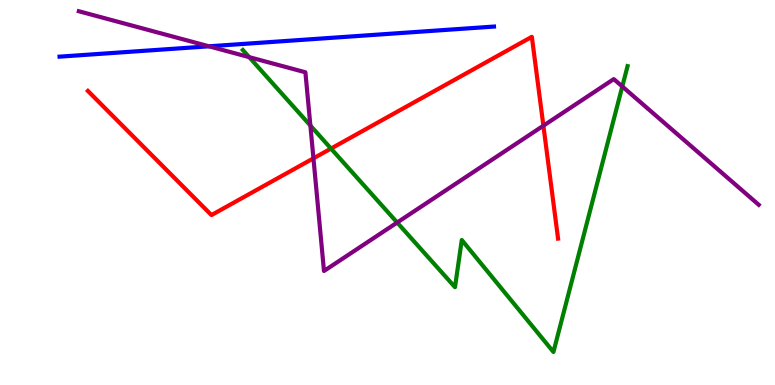[{'lines': ['blue', 'red'], 'intersections': []}, {'lines': ['green', 'red'], 'intersections': [{'x': 4.27, 'y': 6.14}]}, {'lines': ['purple', 'red'], 'intersections': [{'x': 4.04, 'y': 5.89}, {'x': 7.01, 'y': 6.73}]}, {'lines': ['blue', 'green'], 'intersections': []}, {'lines': ['blue', 'purple'], 'intersections': [{'x': 2.7, 'y': 8.8}]}, {'lines': ['green', 'purple'], 'intersections': [{'x': 3.22, 'y': 8.52}, {'x': 4.0, 'y': 6.74}, {'x': 5.12, 'y': 4.22}, {'x': 8.03, 'y': 7.75}]}]